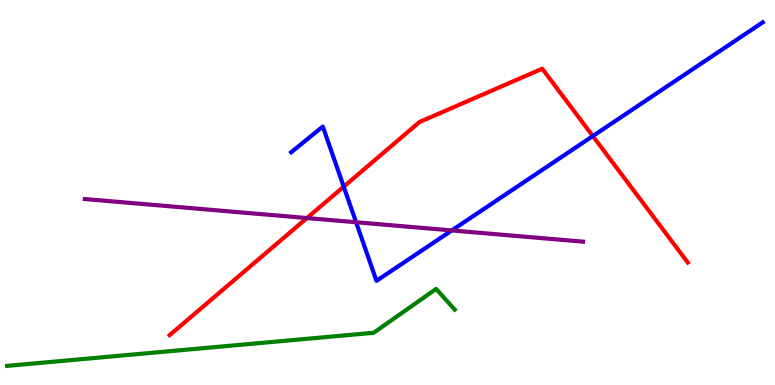[{'lines': ['blue', 'red'], 'intersections': [{'x': 4.44, 'y': 5.15}, {'x': 7.65, 'y': 6.47}]}, {'lines': ['green', 'red'], 'intersections': []}, {'lines': ['purple', 'red'], 'intersections': [{'x': 3.96, 'y': 4.34}]}, {'lines': ['blue', 'green'], 'intersections': []}, {'lines': ['blue', 'purple'], 'intersections': [{'x': 4.59, 'y': 4.23}, {'x': 5.83, 'y': 4.01}]}, {'lines': ['green', 'purple'], 'intersections': []}]